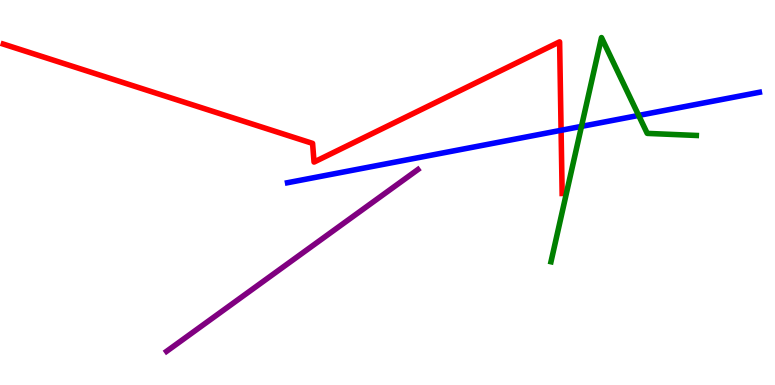[{'lines': ['blue', 'red'], 'intersections': [{'x': 7.24, 'y': 6.62}]}, {'lines': ['green', 'red'], 'intersections': []}, {'lines': ['purple', 'red'], 'intersections': []}, {'lines': ['blue', 'green'], 'intersections': [{'x': 7.5, 'y': 6.72}, {'x': 8.24, 'y': 7.0}]}, {'lines': ['blue', 'purple'], 'intersections': []}, {'lines': ['green', 'purple'], 'intersections': []}]